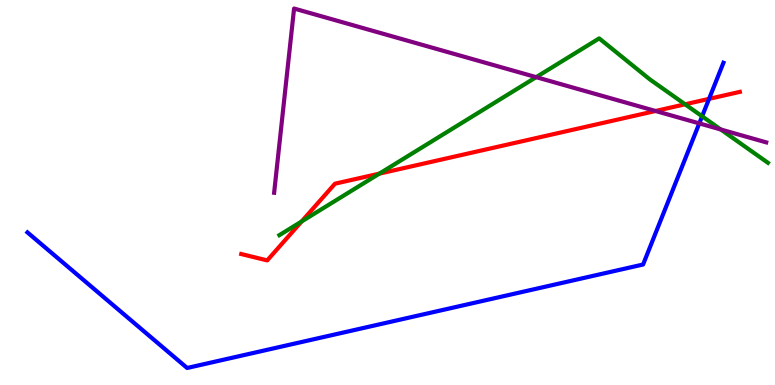[{'lines': ['blue', 'red'], 'intersections': [{'x': 9.15, 'y': 7.43}]}, {'lines': ['green', 'red'], 'intersections': [{'x': 3.89, 'y': 4.25}, {'x': 4.89, 'y': 5.49}, {'x': 8.84, 'y': 7.29}]}, {'lines': ['purple', 'red'], 'intersections': [{'x': 8.46, 'y': 7.12}]}, {'lines': ['blue', 'green'], 'intersections': [{'x': 9.06, 'y': 6.98}]}, {'lines': ['blue', 'purple'], 'intersections': [{'x': 9.02, 'y': 6.8}]}, {'lines': ['green', 'purple'], 'intersections': [{'x': 6.92, 'y': 8.0}, {'x': 9.3, 'y': 6.64}]}]